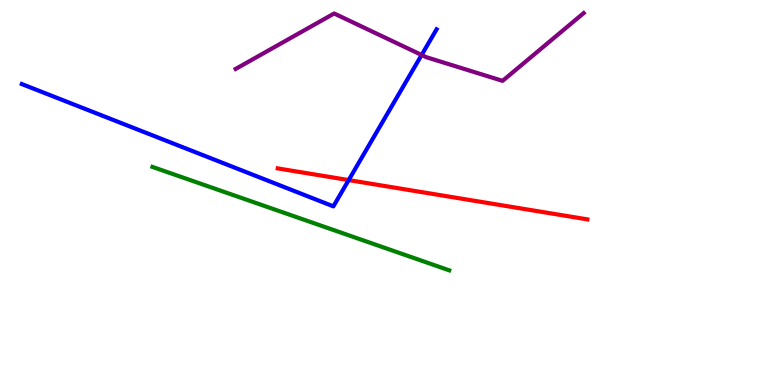[{'lines': ['blue', 'red'], 'intersections': [{'x': 4.5, 'y': 5.32}]}, {'lines': ['green', 'red'], 'intersections': []}, {'lines': ['purple', 'red'], 'intersections': []}, {'lines': ['blue', 'green'], 'intersections': []}, {'lines': ['blue', 'purple'], 'intersections': [{'x': 5.44, 'y': 8.57}]}, {'lines': ['green', 'purple'], 'intersections': []}]